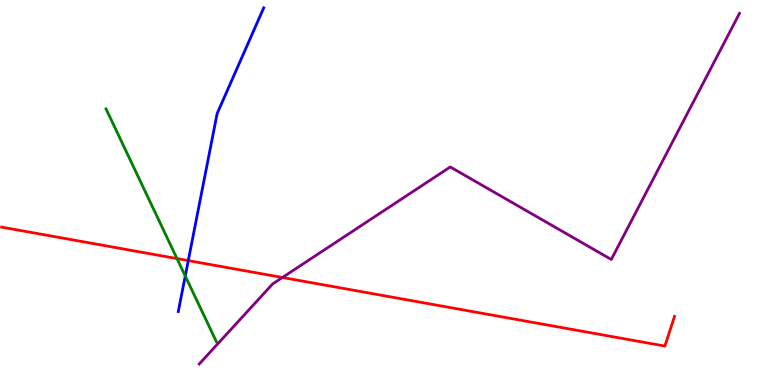[{'lines': ['blue', 'red'], 'intersections': [{'x': 2.43, 'y': 3.23}]}, {'lines': ['green', 'red'], 'intersections': [{'x': 2.28, 'y': 3.28}]}, {'lines': ['purple', 'red'], 'intersections': [{'x': 3.64, 'y': 2.79}]}, {'lines': ['blue', 'green'], 'intersections': [{'x': 2.39, 'y': 2.83}]}, {'lines': ['blue', 'purple'], 'intersections': []}, {'lines': ['green', 'purple'], 'intersections': []}]